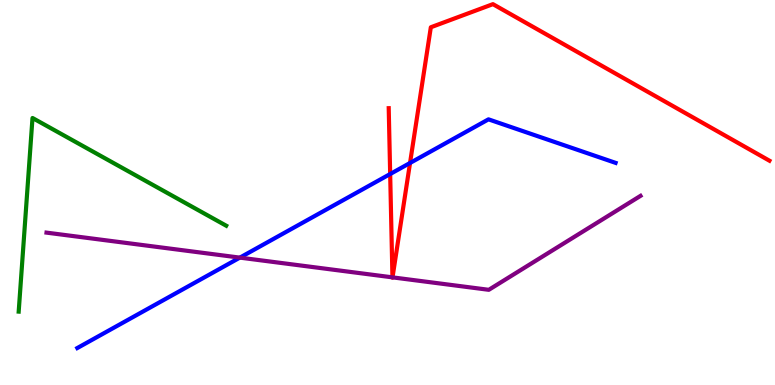[{'lines': ['blue', 'red'], 'intersections': [{'x': 5.03, 'y': 5.48}, {'x': 5.29, 'y': 5.77}]}, {'lines': ['green', 'red'], 'intersections': []}, {'lines': ['purple', 'red'], 'intersections': [{'x': 5.06, 'y': 2.8}, {'x': 5.06, 'y': 2.8}]}, {'lines': ['blue', 'green'], 'intersections': []}, {'lines': ['blue', 'purple'], 'intersections': [{'x': 3.1, 'y': 3.31}]}, {'lines': ['green', 'purple'], 'intersections': []}]